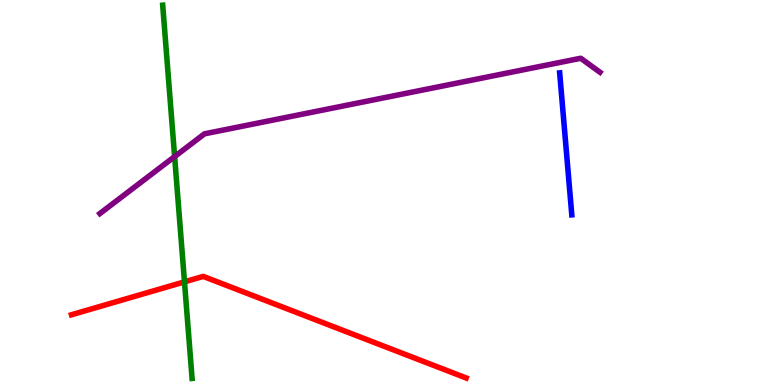[{'lines': ['blue', 'red'], 'intersections': []}, {'lines': ['green', 'red'], 'intersections': [{'x': 2.38, 'y': 2.68}]}, {'lines': ['purple', 'red'], 'intersections': []}, {'lines': ['blue', 'green'], 'intersections': []}, {'lines': ['blue', 'purple'], 'intersections': []}, {'lines': ['green', 'purple'], 'intersections': [{'x': 2.25, 'y': 5.93}]}]